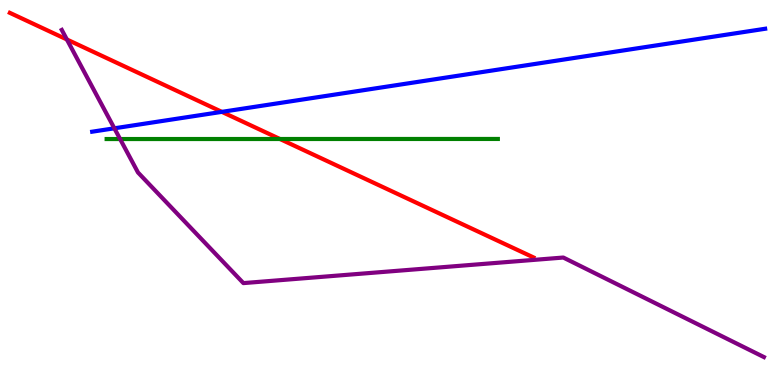[{'lines': ['blue', 'red'], 'intersections': [{'x': 2.86, 'y': 7.09}]}, {'lines': ['green', 'red'], 'intersections': [{'x': 3.61, 'y': 6.39}]}, {'lines': ['purple', 'red'], 'intersections': [{'x': 0.863, 'y': 8.97}]}, {'lines': ['blue', 'green'], 'intersections': []}, {'lines': ['blue', 'purple'], 'intersections': [{'x': 1.48, 'y': 6.67}]}, {'lines': ['green', 'purple'], 'intersections': [{'x': 1.55, 'y': 6.39}]}]